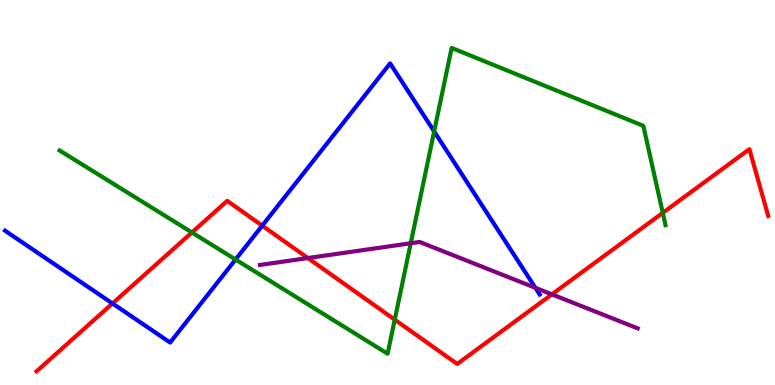[{'lines': ['blue', 'red'], 'intersections': [{'x': 1.45, 'y': 2.12}, {'x': 3.38, 'y': 4.14}]}, {'lines': ['green', 'red'], 'intersections': [{'x': 2.48, 'y': 3.96}, {'x': 5.09, 'y': 1.7}, {'x': 8.55, 'y': 4.47}]}, {'lines': ['purple', 'red'], 'intersections': [{'x': 3.97, 'y': 3.3}, {'x': 7.12, 'y': 2.35}]}, {'lines': ['blue', 'green'], 'intersections': [{'x': 3.04, 'y': 3.26}, {'x': 5.6, 'y': 6.59}]}, {'lines': ['blue', 'purple'], 'intersections': [{'x': 6.91, 'y': 2.52}]}, {'lines': ['green', 'purple'], 'intersections': [{'x': 5.3, 'y': 3.68}]}]